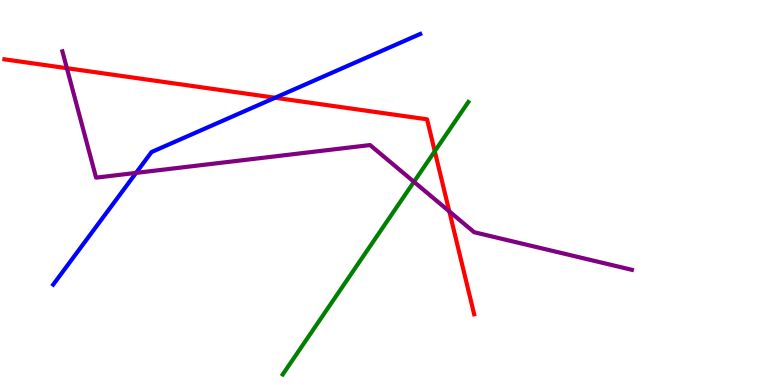[{'lines': ['blue', 'red'], 'intersections': [{'x': 3.55, 'y': 7.46}]}, {'lines': ['green', 'red'], 'intersections': [{'x': 5.61, 'y': 6.07}]}, {'lines': ['purple', 'red'], 'intersections': [{'x': 0.863, 'y': 8.23}, {'x': 5.8, 'y': 4.51}]}, {'lines': ['blue', 'green'], 'intersections': []}, {'lines': ['blue', 'purple'], 'intersections': [{'x': 1.76, 'y': 5.51}]}, {'lines': ['green', 'purple'], 'intersections': [{'x': 5.34, 'y': 5.28}]}]